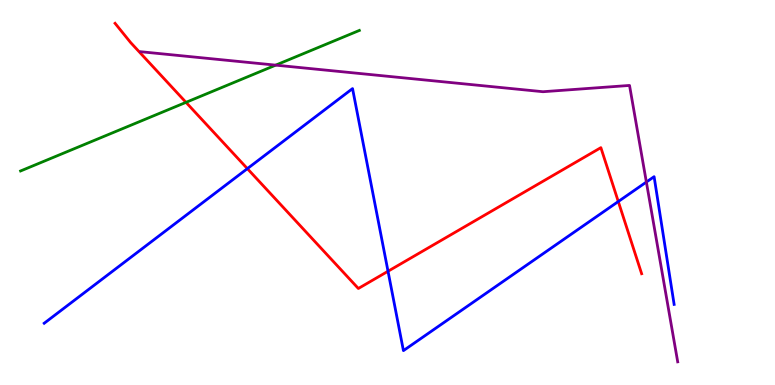[{'lines': ['blue', 'red'], 'intersections': [{'x': 3.19, 'y': 5.62}, {'x': 5.01, 'y': 2.95}, {'x': 7.98, 'y': 4.77}]}, {'lines': ['green', 'red'], 'intersections': [{'x': 2.4, 'y': 7.34}]}, {'lines': ['purple', 'red'], 'intersections': []}, {'lines': ['blue', 'green'], 'intersections': []}, {'lines': ['blue', 'purple'], 'intersections': [{'x': 8.34, 'y': 5.27}]}, {'lines': ['green', 'purple'], 'intersections': [{'x': 3.56, 'y': 8.31}]}]